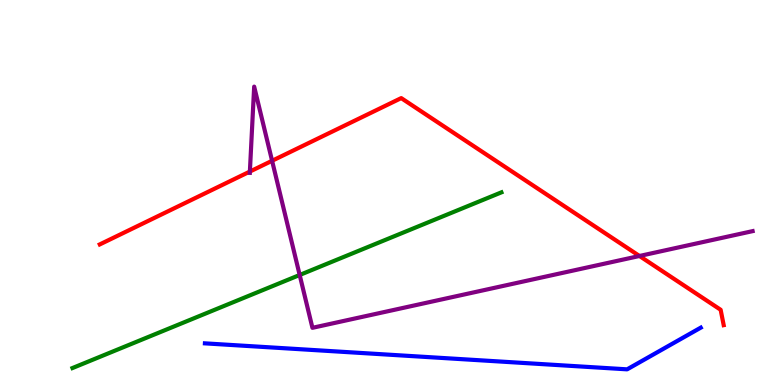[{'lines': ['blue', 'red'], 'intersections': []}, {'lines': ['green', 'red'], 'intersections': []}, {'lines': ['purple', 'red'], 'intersections': [{'x': 3.22, 'y': 5.54}, {'x': 3.51, 'y': 5.82}, {'x': 8.25, 'y': 3.35}]}, {'lines': ['blue', 'green'], 'intersections': []}, {'lines': ['blue', 'purple'], 'intersections': []}, {'lines': ['green', 'purple'], 'intersections': [{'x': 3.87, 'y': 2.86}]}]